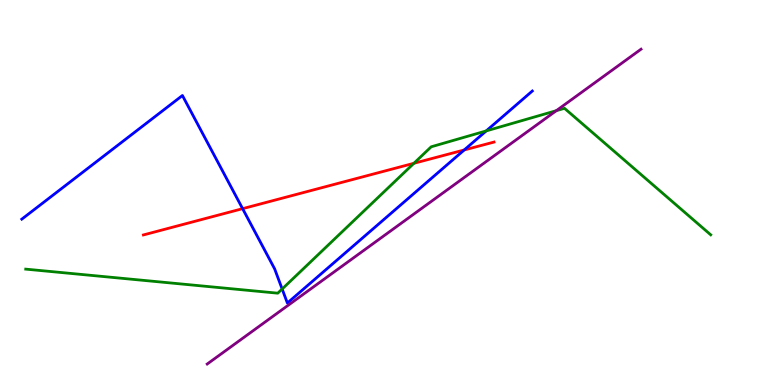[{'lines': ['blue', 'red'], 'intersections': [{'x': 3.13, 'y': 4.58}, {'x': 5.99, 'y': 6.1}]}, {'lines': ['green', 'red'], 'intersections': [{'x': 5.34, 'y': 5.76}]}, {'lines': ['purple', 'red'], 'intersections': []}, {'lines': ['blue', 'green'], 'intersections': [{'x': 3.64, 'y': 2.49}, {'x': 6.27, 'y': 6.6}]}, {'lines': ['blue', 'purple'], 'intersections': []}, {'lines': ['green', 'purple'], 'intersections': [{'x': 7.18, 'y': 7.13}]}]